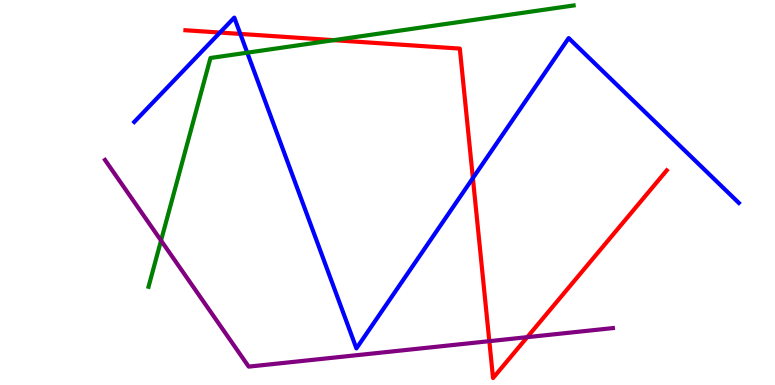[{'lines': ['blue', 'red'], 'intersections': [{'x': 2.84, 'y': 9.15}, {'x': 3.1, 'y': 9.12}, {'x': 6.1, 'y': 5.37}]}, {'lines': ['green', 'red'], 'intersections': [{'x': 4.31, 'y': 8.96}]}, {'lines': ['purple', 'red'], 'intersections': [{'x': 6.31, 'y': 1.14}, {'x': 6.8, 'y': 1.24}]}, {'lines': ['blue', 'green'], 'intersections': [{'x': 3.19, 'y': 8.63}]}, {'lines': ['blue', 'purple'], 'intersections': []}, {'lines': ['green', 'purple'], 'intersections': [{'x': 2.08, 'y': 3.75}]}]